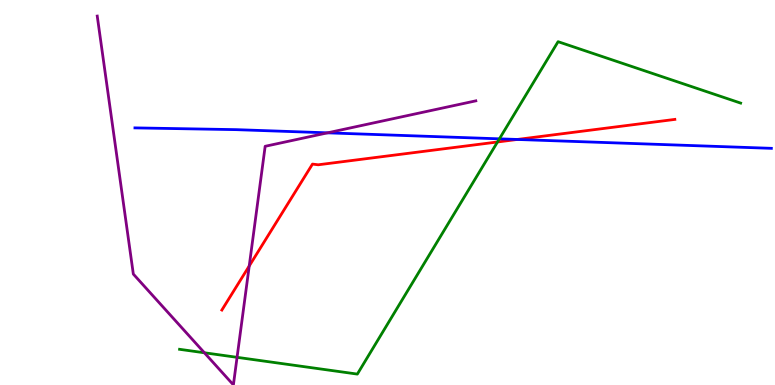[{'lines': ['blue', 'red'], 'intersections': [{'x': 6.67, 'y': 6.38}]}, {'lines': ['green', 'red'], 'intersections': [{'x': 6.42, 'y': 6.31}]}, {'lines': ['purple', 'red'], 'intersections': [{'x': 3.22, 'y': 3.09}]}, {'lines': ['blue', 'green'], 'intersections': [{'x': 6.44, 'y': 6.39}]}, {'lines': ['blue', 'purple'], 'intersections': [{'x': 4.23, 'y': 6.55}]}, {'lines': ['green', 'purple'], 'intersections': [{'x': 2.64, 'y': 0.837}, {'x': 3.06, 'y': 0.719}]}]